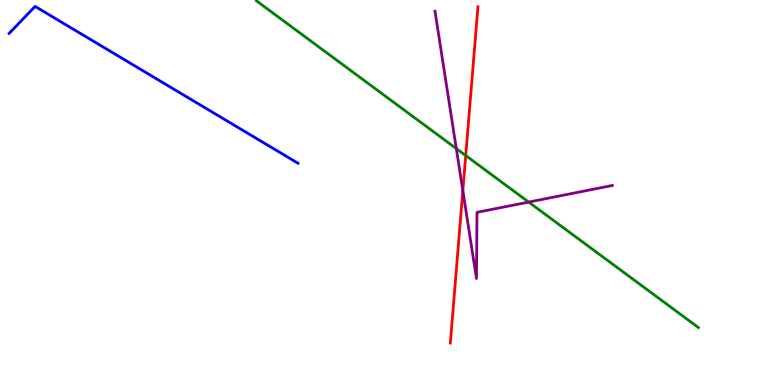[{'lines': ['blue', 'red'], 'intersections': []}, {'lines': ['green', 'red'], 'intersections': [{'x': 6.01, 'y': 5.96}]}, {'lines': ['purple', 'red'], 'intersections': [{'x': 5.97, 'y': 5.05}]}, {'lines': ['blue', 'green'], 'intersections': []}, {'lines': ['blue', 'purple'], 'intersections': []}, {'lines': ['green', 'purple'], 'intersections': [{'x': 5.89, 'y': 6.14}, {'x': 6.82, 'y': 4.75}]}]